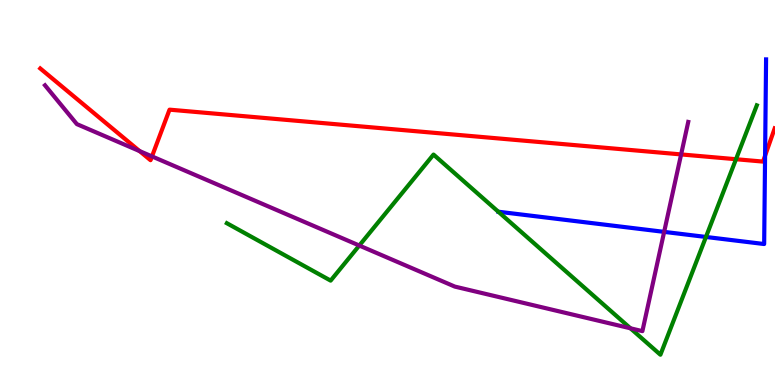[{'lines': ['blue', 'red'], 'intersections': [{'x': 9.87, 'y': 5.96}]}, {'lines': ['green', 'red'], 'intersections': [{'x': 9.5, 'y': 5.86}]}, {'lines': ['purple', 'red'], 'intersections': [{'x': 1.8, 'y': 6.08}, {'x': 1.96, 'y': 5.94}, {'x': 8.79, 'y': 5.99}]}, {'lines': ['blue', 'green'], 'intersections': [{'x': 9.11, 'y': 3.85}]}, {'lines': ['blue', 'purple'], 'intersections': [{'x': 8.57, 'y': 3.98}]}, {'lines': ['green', 'purple'], 'intersections': [{'x': 4.64, 'y': 3.62}, {'x': 8.13, 'y': 1.47}]}]